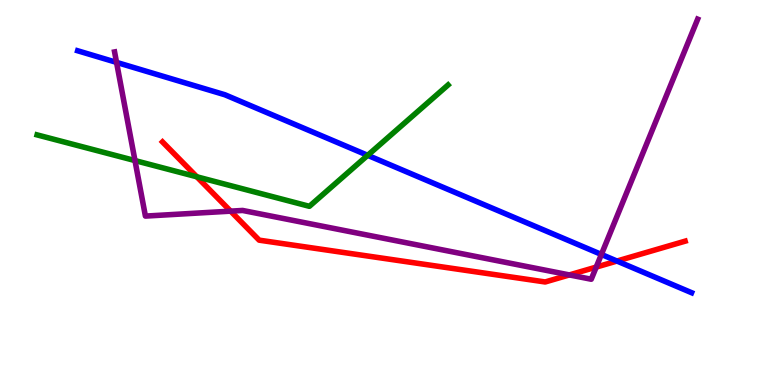[{'lines': ['blue', 'red'], 'intersections': [{'x': 7.96, 'y': 3.22}]}, {'lines': ['green', 'red'], 'intersections': [{'x': 2.54, 'y': 5.41}]}, {'lines': ['purple', 'red'], 'intersections': [{'x': 2.98, 'y': 4.52}, {'x': 7.35, 'y': 2.86}, {'x': 7.69, 'y': 3.06}]}, {'lines': ['blue', 'green'], 'intersections': [{'x': 4.74, 'y': 5.97}]}, {'lines': ['blue', 'purple'], 'intersections': [{'x': 1.5, 'y': 8.38}, {'x': 7.76, 'y': 3.39}]}, {'lines': ['green', 'purple'], 'intersections': [{'x': 1.74, 'y': 5.83}]}]